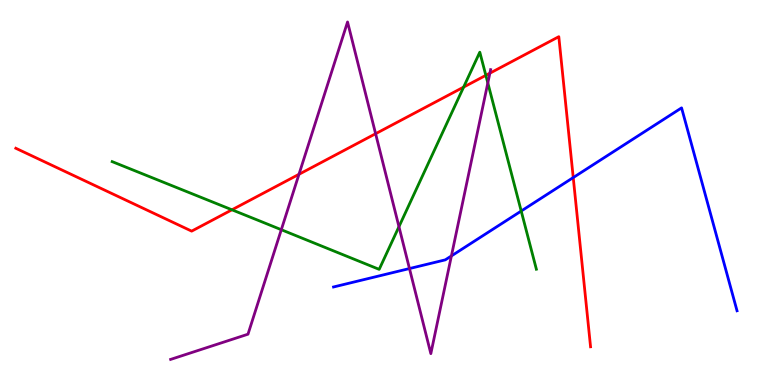[{'lines': ['blue', 'red'], 'intersections': [{'x': 7.4, 'y': 5.39}]}, {'lines': ['green', 'red'], 'intersections': [{'x': 2.99, 'y': 4.55}, {'x': 5.98, 'y': 7.74}, {'x': 6.27, 'y': 8.04}]}, {'lines': ['purple', 'red'], 'intersections': [{'x': 3.86, 'y': 5.47}, {'x': 4.85, 'y': 6.53}, {'x': 6.32, 'y': 8.1}]}, {'lines': ['blue', 'green'], 'intersections': [{'x': 6.73, 'y': 4.52}]}, {'lines': ['blue', 'purple'], 'intersections': [{'x': 5.28, 'y': 3.02}, {'x': 5.82, 'y': 3.35}]}, {'lines': ['green', 'purple'], 'intersections': [{'x': 3.63, 'y': 4.03}, {'x': 5.15, 'y': 4.11}, {'x': 6.29, 'y': 7.85}]}]